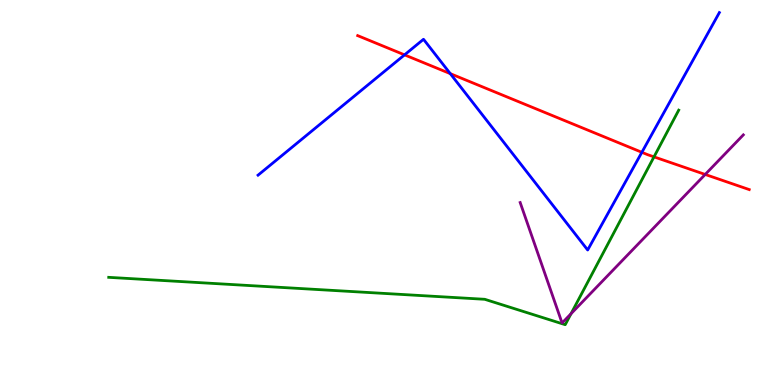[{'lines': ['blue', 'red'], 'intersections': [{'x': 5.22, 'y': 8.58}, {'x': 5.81, 'y': 8.09}, {'x': 8.28, 'y': 6.04}]}, {'lines': ['green', 'red'], 'intersections': [{'x': 8.44, 'y': 5.93}]}, {'lines': ['purple', 'red'], 'intersections': [{'x': 9.1, 'y': 5.47}]}, {'lines': ['blue', 'green'], 'intersections': []}, {'lines': ['blue', 'purple'], 'intersections': []}, {'lines': ['green', 'purple'], 'intersections': [{'x': 7.37, 'y': 1.85}]}]